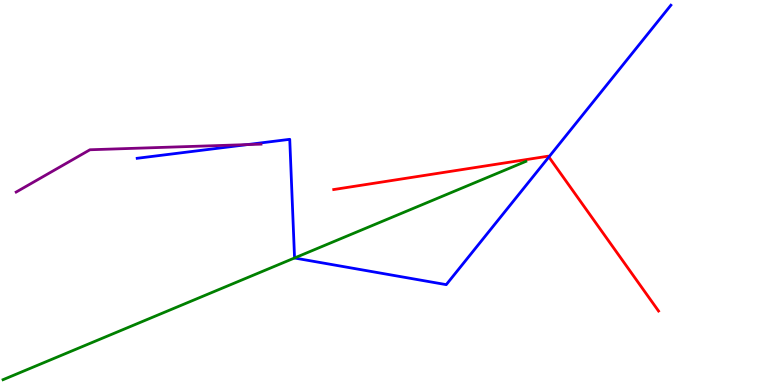[{'lines': ['blue', 'red'], 'intersections': [{'x': 7.08, 'y': 5.92}]}, {'lines': ['green', 'red'], 'intersections': []}, {'lines': ['purple', 'red'], 'intersections': []}, {'lines': ['blue', 'green'], 'intersections': [{'x': 3.8, 'y': 3.3}]}, {'lines': ['blue', 'purple'], 'intersections': [{'x': 3.19, 'y': 6.24}]}, {'lines': ['green', 'purple'], 'intersections': []}]